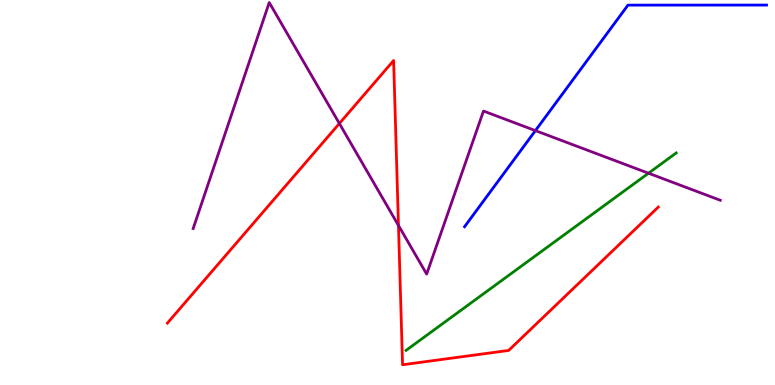[{'lines': ['blue', 'red'], 'intersections': []}, {'lines': ['green', 'red'], 'intersections': []}, {'lines': ['purple', 'red'], 'intersections': [{'x': 4.38, 'y': 6.79}, {'x': 5.14, 'y': 4.14}]}, {'lines': ['blue', 'green'], 'intersections': []}, {'lines': ['blue', 'purple'], 'intersections': [{'x': 6.91, 'y': 6.61}]}, {'lines': ['green', 'purple'], 'intersections': [{'x': 8.37, 'y': 5.5}]}]